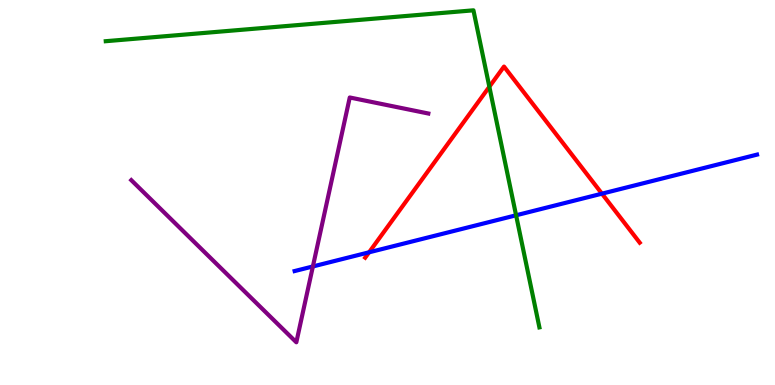[{'lines': ['blue', 'red'], 'intersections': [{'x': 4.76, 'y': 3.45}, {'x': 7.77, 'y': 4.97}]}, {'lines': ['green', 'red'], 'intersections': [{'x': 6.31, 'y': 7.75}]}, {'lines': ['purple', 'red'], 'intersections': []}, {'lines': ['blue', 'green'], 'intersections': [{'x': 6.66, 'y': 4.41}]}, {'lines': ['blue', 'purple'], 'intersections': [{'x': 4.04, 'y': 3.08}]}, {'lines': ['green', 'purple'], 'intersections': []}]